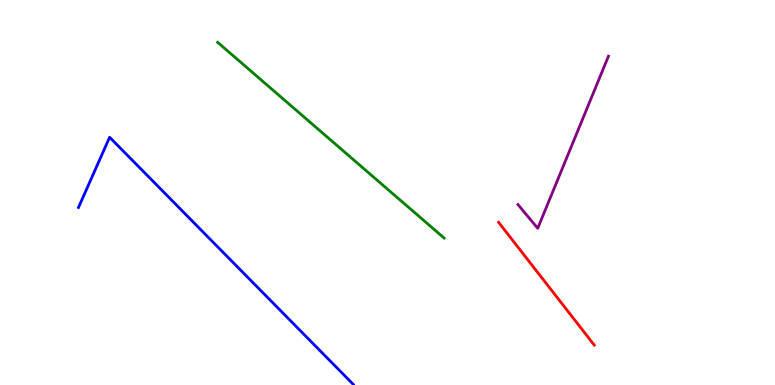[{'lines': ['blue', 'red'], 'intersections': []}, {'lines': ['green', 'red'], 'intersections': []}, {'lines': ['purple', 'red'], 'intersections': []}, {'lines': ['blue', 'green'], 'intersections': []}, {'lines': ['blue', 'purple'], 'intersections': []}, {'lines': ['green', 'purple'], 'intersections': []}]